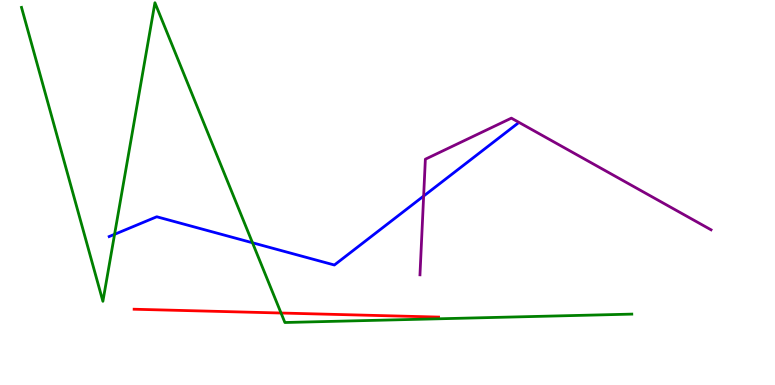[{'lines': ['blue', 'red'], 'intersections': []}, {'lines': ['green', 'red'], 'intersections': [{'x': 3.63, 'y': 1.87}]}, {'lines': ['purple', 'red'], 'intersections': []}, {'lines': ['blue', 'green'], 'intersections': [{'x': 1.48, 'y': 3.91}, {'x': 3.26, 'y': 3.69}]}, {'lines': ['blue', 'purple'], 'intersections': [{'x': 5.47, 'y': 4.91}]}, {'lines': ['green', 'purple'], 'intersections': []}]